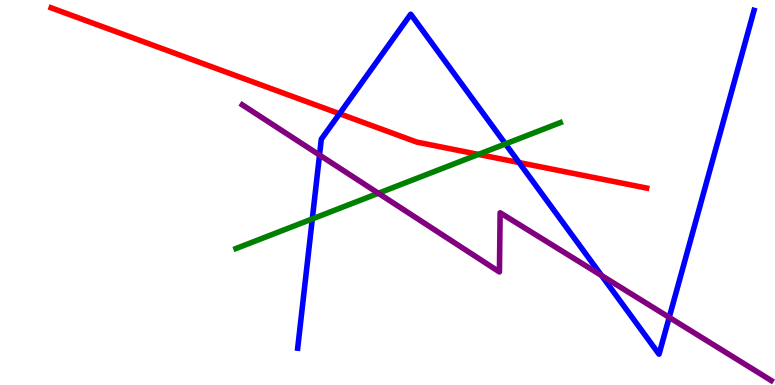[{'lines': ['blue', 'red'], 'intersections': [{'x': 4.38, 'y': 7.05}, {'x': 6.7, 'y': 5.78}]}, {'lines': ['green', 'red'], 'intersections': [{'x': 6.17, 'y': 5.99}]}, {'lines': ['purple', 'red'], 'intersections': []}, {'lines': ['blue', 'green'], 'intersections': [{'x': 4.03, 'y': 4.31}, {'x': 6.52, 'y': 6.26}]}, {'lines': ['blue', 'purple'], 'intersections': [{'x': 4.12, 'y': 5.97}, {'x': 7.76, 'y': 2.84}, {'x': 8.64, 'y': 1.76}]}, {'lines': ['green', 'purple'], 'intersections': [{'x': 4.88, 'y': 4.98}]}]